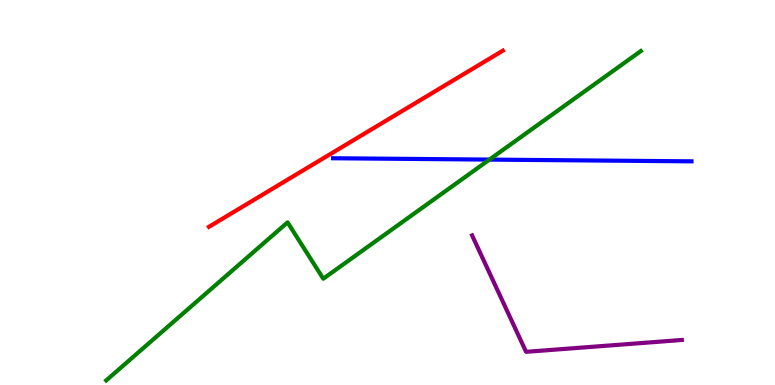[{'lines': ['blue', 'red'], 'intersections': []}, {'lines': ['green', 'red'], 'intersections': []}, {'lines': ['purple', 'red'], 'intersections': []}, {'lines': ['blue', 'green'], 'intersections': [{'x': 6.32, 'y': 5.85}]}, {'lines': ['blue', 'purple'], 'intersections': []}, {'lines': ['green', 'purple'], 'intersections': []}]